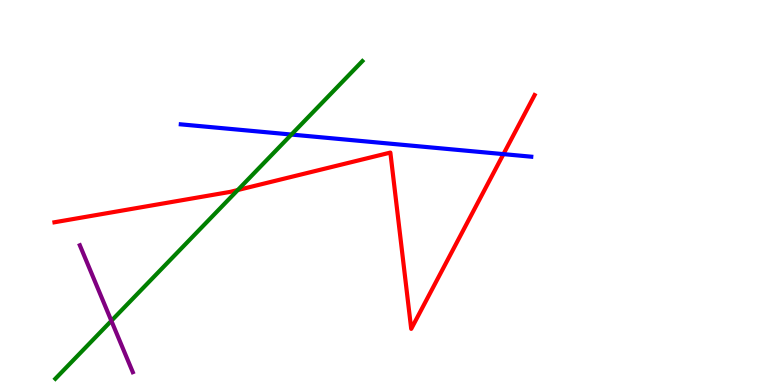[{'lines': ['blue', 'red'], 'intersections': [{'x': 6.5, 'y': 6.0}]}, {'lines': ['green', 'red'], 'intersections': [{'x': 3.07, 'y': 5.06}]}, {'lines': ['purple', 'red'], 'intersections': []}, {'lines': ['blue', 'green'], 'intersections': [{'x': 3.76, 'y': 6.51}]}, {'lines': ['blue', 'purple'], 'intersections': []}, {'lines': ['green', 'purple'], 'intersections': [{'x': 1.44, 'y': 1.67}]}]